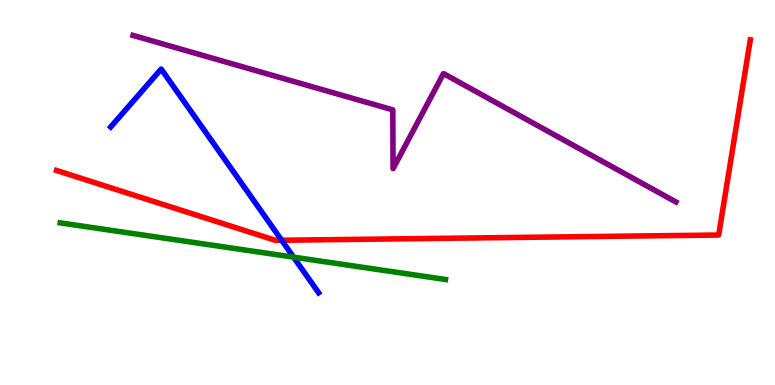[{'lines': ['blue', 'red'], 'intersections': [{'x': 3.63, 'y': 3.76}]}, {'lines': ['green', 'red'], 'intersections': []}, {'lines': ['purple', 'red'], 'intersections': []}, {'lines': ['blue', 'green'], 'intersections': [{'x': 3.79, 'y': 3.32}]}, {'lines': ['blue', 'purple'], 'intersections': []}, {'lines': ['green', 'purple'], 'intersections': []}]